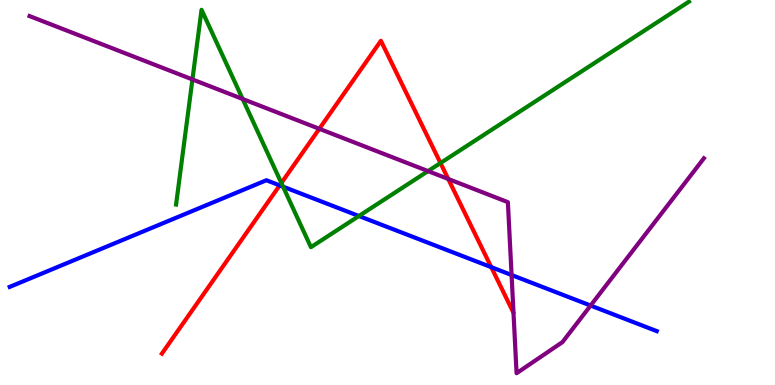[{'lines': ['blue', 'red'], 'intersections': [{'x': 3.61, 'y': 5.18}, {'x': 6.34, 'y': 3.06}]}, {'lines': ['green', 'red'], 'intersections': [{'x': 3.63, 'y': 5.25}, {'x': 5.68, 'y': 5.77}]}, {'lines': ['purple', 'red'], 'intersections': [{'x': 4.12, 'y': 6.65}, {'x': 5.78, 'y': 5.35}]}, {'lines': ['blue', 'green'], 'intersections': [{'x': 3.65, 'y': 5.15}, {'x': 4.63, 'y': 4.39}]}, {'lines': ['blue', 'purple'], 'intersections': [{'x': 6.6, 'y': 2.86}, {'x': 7.62, 'y': 2.06}]}, {'lines': ['green', 'purple'], 'intersections': [{'x': 2.48, 'y': 7.94}, {'x': 3.13, 'y': 7.43}, {'x': 5.52, 'y': 5.56}]}]